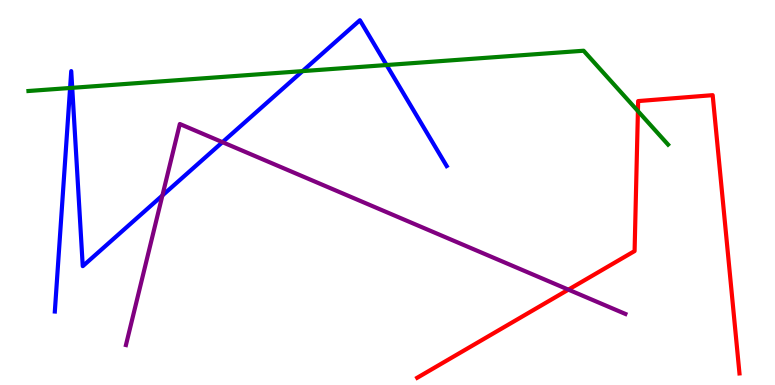[{'lines': ['blue', 'red'], 'intersections': []}, {'lines': ['green', 'red'], 'intersections': [{'x': 8.23, 'y': 7.11}]}, {'lines': ['purple', 'red'], 'intersections': [{'x': 7.33, 'y': 2.48}]}, {'lines': ['blue', 'green'], 'intersections': [{'x': 0.904, 'y': 7.71}, {'x': 0.932, 'y': 7.72}, {'x': 3.9, 'y': 8.15}, {'x': 4.99, 'y': 8.31}]}, {'lines': ['blue', 'purple'], 'intersections': [{'x': 2.1, 'y': 4.92}, {'x': 2.87, 'y': 6.31}]}, {'lines': ['green', 'purple'], 'intersections': []}]